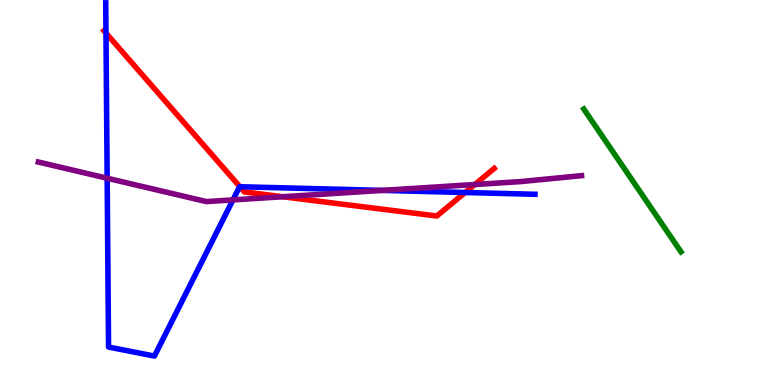[{'lines': ['blue', 'red'], 'intersections': [{'x': 1.37, 'y': 9.14}, {'x': 3.1, 'y': 5.15}, {'x': 6.0, 'y': 5.0}]}, {'lines': ['green', 'red'], 'intersections': []}, {'lines': ['purple', 'red'], 'intersections': [{'x': 3.65, 'y': 4.89}, {'x': 6.13, 'y': 5.21}]}, {'lines': ['blue', 'green'], 'intersections': []}, {'lines': ['blue', 'purple'], 'intersections': [{'x': 1.38, 'y': 5.37}, {'x': 3.01, 'y': 4.81}, {'x': 4.94, 'y': 5.05}]}, {'lines': ['green', 'purple'], 'intersections': []}]